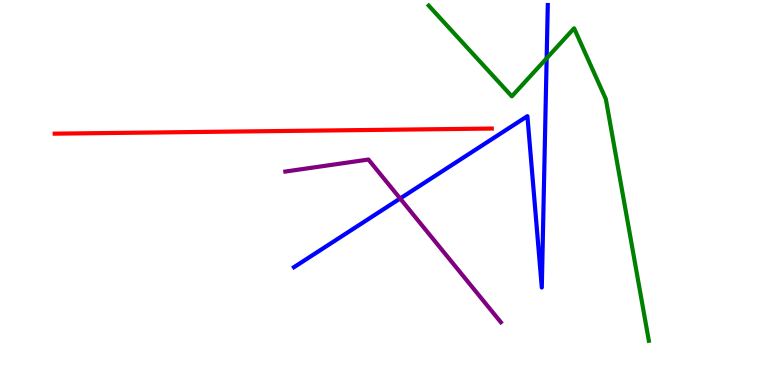[{'lines': ['blue', 'red'], 'intersections': []}, {'lines': ['green', 'red'], 'intersections': []}, {'lines': ['purple', 'red'], 'intersections': []}, {'lines': ['blue', 'green'], 'intersections': [{'x': 7.05, 'y': 8.49}]}, {'lines': ['blue', 'purple'], 'intersections': [{'x': 5.16, 'y': 4.84}]}, {'lines': ['green', 'purple'], 'intersections': []}]